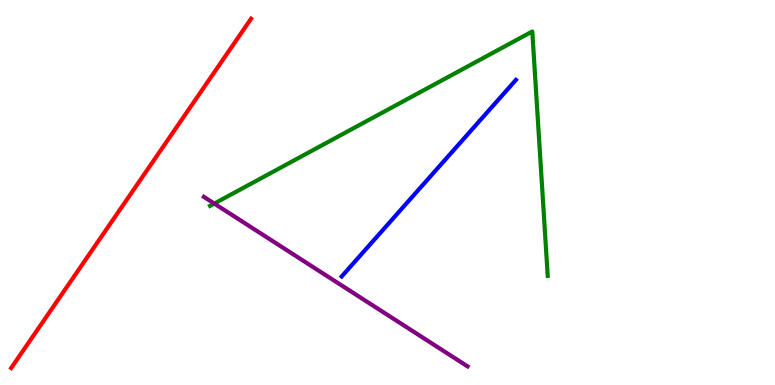[{'lines': ['blue', 'red'], 'intersections': []}, {'lines': ['green', 'red'], 'intersections': []}, {'lines': ['purple', 'red'], 'intersections': []}, {'lines': ['blue', 'green'], 'intersections': []}, {'lines': ['blue', 'purple'], 'intersections': []}, {'lines': ['green', 'purple'], 'intersections': [{'x': 2.77, 'y': 4.71}]}]